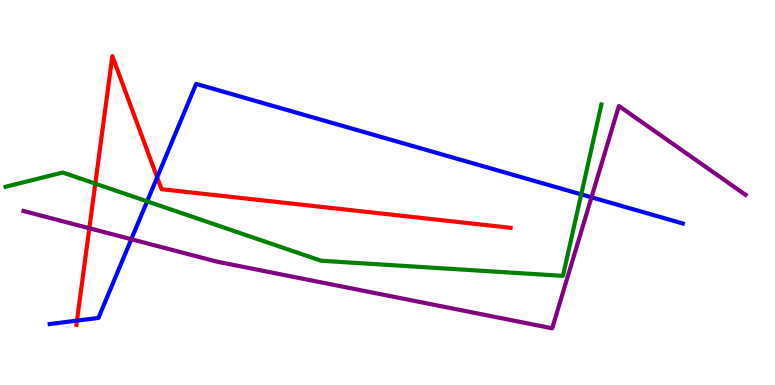[{'lines': ['blue', 'red'], 'intersections': [{'x': 0.993, 'y': 1.67}, {'x': 2.03, 'y': 5.39}]}, {'lines': ['green', 'red'], 'intersections': [{'x': 1.23, 'y': 5.23}]}, {'lines': ['purple', 'red'], 'intersections': [{'x': 1.15, 'y': 4.07}]}, {'lines': ['blue', 'green'], 'intersections': [{'x': 1.9, 'y': 4.77}, {'x': 7.5, 'y': 4.95}]}, {'lines': ['blue', 'purple'], 'intersections': [{'x': 1.69, 'y': 3.79}, {'x': 7.63, 'y': 4.88}]}, {'lines': ['green', 'purple'], 'intersections': []}]